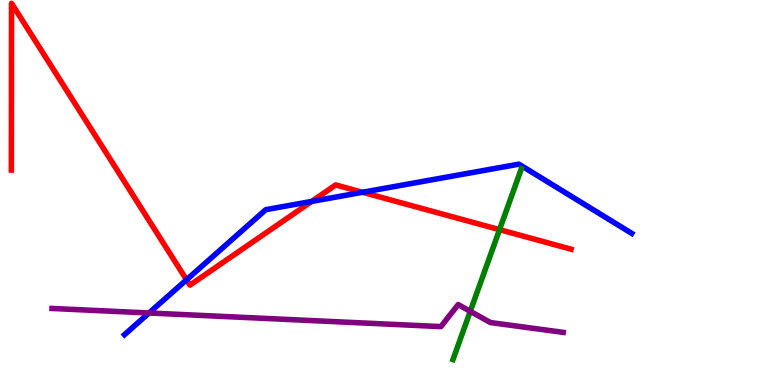[{'lines': ['blue', 'red'], 'intersections': [{'x': 2.41, 'y': 2.73}, {'x': 4.02, 'y': 4.77}, {'x': 4.68, 'y': 5.01}]}, {'lines': ['green', 'red'], 'intersections': [{'x': 6.45, 'y': 4.04}]}, {'lines': ['purple', 'red'], 'intersections': []}, {'lines': ['blue', 'green'], 'intersections': []}, {'lines': ['blue', 'purple'], 'intersections': [{'x': 1.92, 'y': 1.87}]}, {'lines': ['green', 'purple'], 'intersections': [{'x': 6.07, 'y': 1.91}]}]